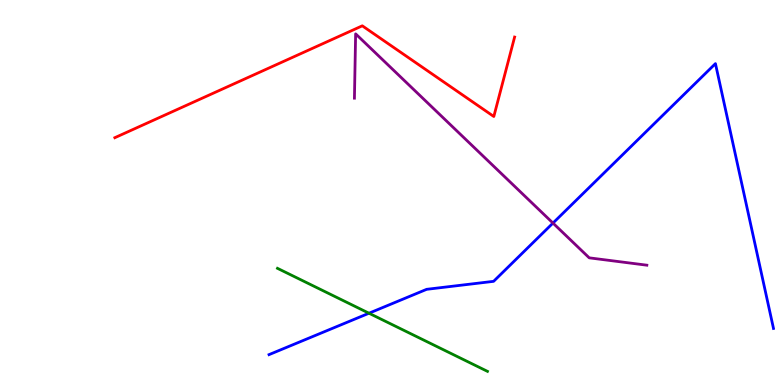[{'lines': ['blue', 'red'], 'intersections': []}, {'lines': ['green', 'red'], 'intersections': []}, {'lines': ['purple', 'red'], 'intersections': []}, {'lines': ['blue', 'green'], 'intersections': [{'x': 4.76, 'y': 1.86}]}, {'lines': ['blue', 'purple'], 'intersections': [{'x': 7.14, 'y': 4.21}]}, {'lines': ['green', 'purple'], 'intersections': []}]